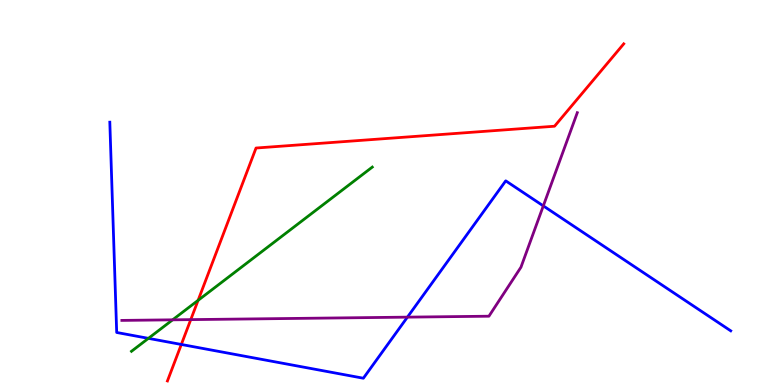[{'lines': ['blue', 'red'], 'intersections': [{'x': 2.34, 'y': 1.05}]}, {'lines': ['green', 'red'], 'intersections': [{'x': 2.56, 'y': 2.2}]}, {'lines': ['purple', 'red'], 'intersections': [{'x': 2.46, 'y': 1.7}]}, {'lines': ['blue', 'green'], 'intersections': [{'x': 1.91, 'y': 1.21}]}, {'lines': ['blue', 'purple'], 'intersections': [{'x': 5.26, 'y': 1.76}, {'x': 7.01, 'y': 4.65}]}, {'lines': ['green', 'purple'], 'intersections': [{'x': 2.23, 'y': 1.69}]}]